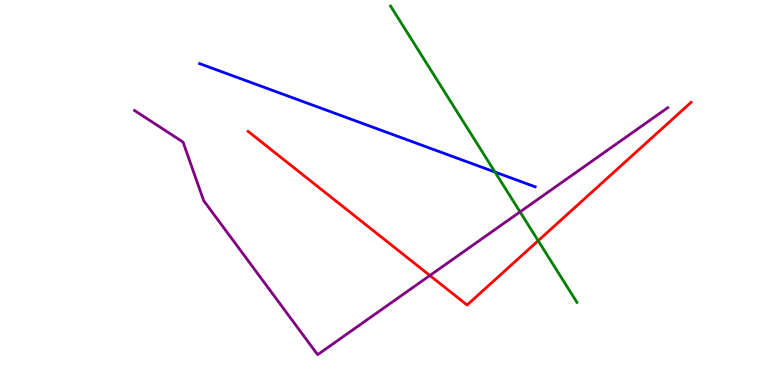[{'lines': ['blue', 'red'], 'intersections': []}, {'lines': ['green', 'red'], 'intersections': [{'x': 6.94, 'y': 3.75}]}, {'lines': ['purple', 'red'], 'intersections': [{'x': 5.55, 'y': 2.84}]}, {'lines': ['blue', 'green'], 'intersections': [{'x': 6.39, 'y': 5.53}]}, {'lines': ['blue', 'purple'], 'intersections': []}, {'lines': ['green', 'purple'], 'intersections': [{'x': 6.71, 'y': 4.5}]}]